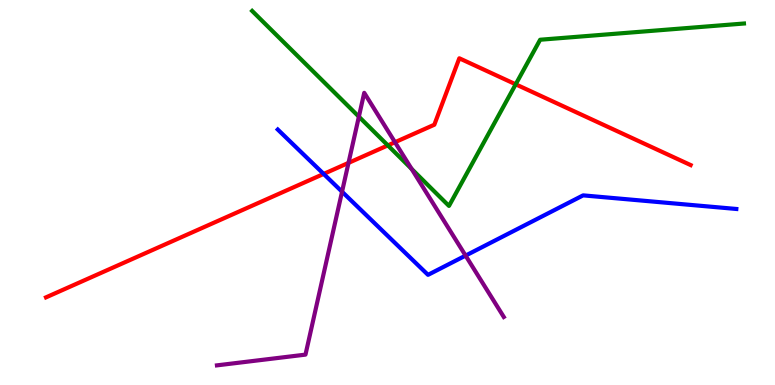[{'lines': ['blue', 'red'], 'intersections': [{'x': 4.18, 'y': 5.48}]}, {'lines': ['green', 'red'], 'intersections': [{'x': 5.0, 'y': 6.22}, {'x': 6.65, 'y': 7.81}]}, {'lines': ['purple', 'red'], 'intersections': [{'x': 4.5, 'y': 5.77}, {'x': 5.1, 'y': 6.31}]}, {'lines': ['blue', 'green'], 'intersections': []}, {'lines': ['blue', 'purple'], 'intersections': [{'x': 4.41, 'y': 5.02}, {'x': 6.01, 'y': 3.36}]}, {'lines': ['green', 'purple'], 'intersections': [{'x': 4.63, 'y': 6.97}, {'x': 5.31, 'y': 5.61}]}]